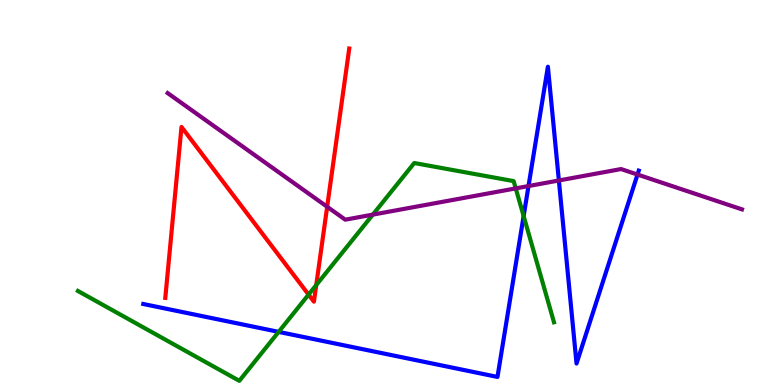[{'lines': ['blue', 'red'], 'intersections': []}, {'lines': ['green', 'red'], 'intersections': [{'x': 3.98, 'y': 2.35}, {'x': 4.08, 'y': 2.6}]}, {'lines': ['purple', 'red'], 'intersections': [{'x': 4.22, 'y': 4.63}]}, {'lines': ['blue', 'green'], 'intersections': [{'x': 3.6, 'y': 1.38}, {'x': 6.76, 'y': 4.39}]}, {'lines': ['blue', 'purple'], 'intersections': [{'x': 6.82, 'y': 5.17}, {'x': 7.21, 'y': 5.31}, {'x': 8.23, 'y': 5.47}]}, {'lines': ['green', 'purple'], 'intersections': [{'x': 4.81, 'y': 4.43}, {'x': 6.65, 'y': 5.11}]}]